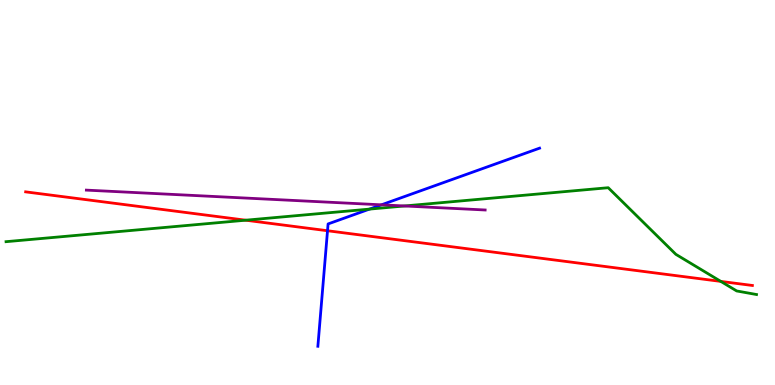[{'lines': ['blue', 'red'], 'intersections': [{'x': 4.23, 'y': 4.01}]}, {'lines': ['green', 'red'], 'intersections': [{'x': 3.17, 'y': 4.28}, {'x': 9.3, 'y': 2.69}]}, {'lines': ['purple', 'red'], 'intersections': []}, {'lines': ['blue', 'green'], 'intersections': [{'x': 4.77, 'y': 4.57}]}, {'lines': ['blue', 'purple'], 'intersections': [{'x': 4.92, 'y': 4.68}]}, {'lines': ['green', 'purple'], 'intersections': [{'x': 5.22, 'y': 4.65}]}]